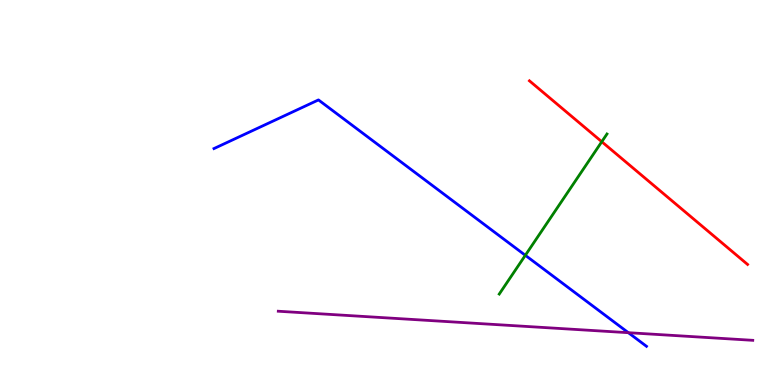[{'lines': ['blue', 'red'], 'intersections': []}, {'lines': ['green', 'red'], 'intersections': [{'x': 7.76, 'y': 6.32}]}, {'lines': ['purple', 'red'], 'intersections': []}, {'lines': ['blue', 'green'], 'intersections': [{'x': 6.78, 'y': 3.37}]}, {'lines': ['blue', 'purple'], 'intersections': [{'x': 8.11, 'y': 1.36}]}, {'lines': ['green', 'purple'], 'intersections': []}]